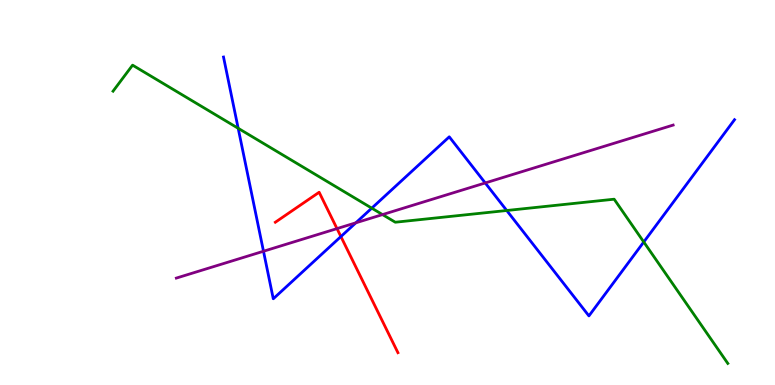[{'lines': ['blue', 'red'], 'intersections': [{'x': 4.4, 'y': 3.86}]}, {'lines': ['green', 'red'], 'intersections': []}, {'lines': ['purple', 'red'], 'intersections': [{'x': 4.35, 'y': 4.06}]}, {'lines': ['blue', 'green'], 'intersections': [{'x': 3.07, 'y': 6.67}, {'x': 4.8, 'y': 4.59}, {'x': 6.54, 'y': 4.53}, {'x': 8.31, 'y': 3.71}]}, {'lines': ['blue', 'purple'], 'intersections': [{'x': 3.4, 'y': 3.47}, {'x': 4.59, 'y': 4.21}, {'x': 6.26, 'y': 5.25}]}, {'lines': ['green', 'purple'], 'intersections': [{'x': 4.94, 'y': 4.43}]}]